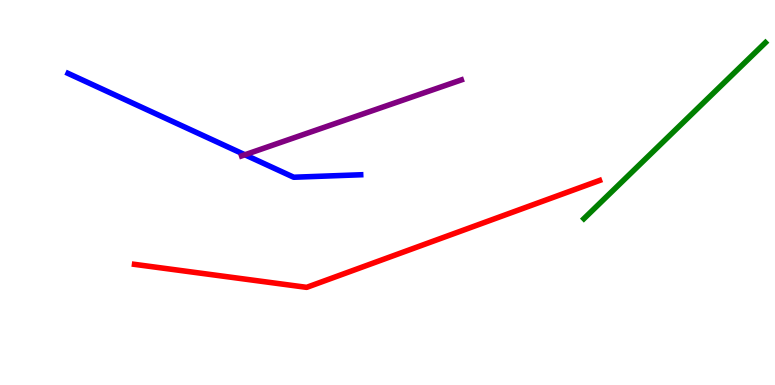[{'lines': ['blue', 'red'], 'intersections': []}, {'lines': ['green', 'red'], 'intersections': []}, {'lines': ['purple', 'red'], 'intersections': []}, {'lines': ['blue', 'green'], 'intersections': []}, {'lines': ['blue', 'purple'], 'intersections': [{'x': 3.16, 'y': 5.98}]}, {'lines': ['green', 'purple'], 'intersections': []}]